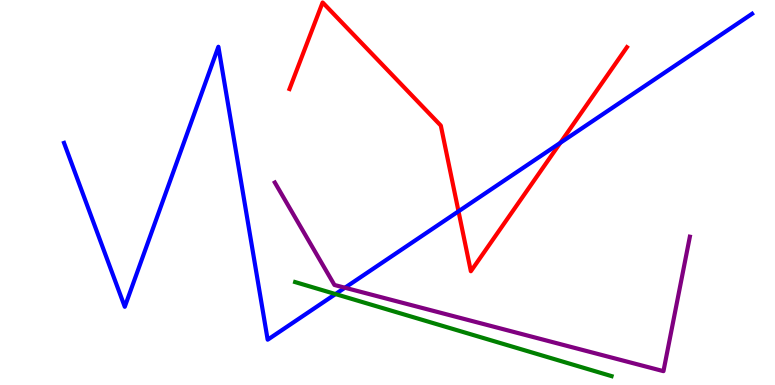[{'lines': ['blue', 'red'], 'intersections': [{'x': 5.92, 'y': 4.51}, {'x': 7.23, 'y': 6.29}]}, {'lines': ['green', 'red'], 'intersections': []}, {'lines': ['purple', 'red'], 'intersections': []}, {'lines': ['blue', 'green'], 'intersections': [{'x': 4.33, 'y': 2.36}]}, {'lines': ['blue', 'purple'], 'intersections': [{'x': 4.45, 'y': 2.53}]}, {'lines': ['green', 'purple'], 'intersections': []}]